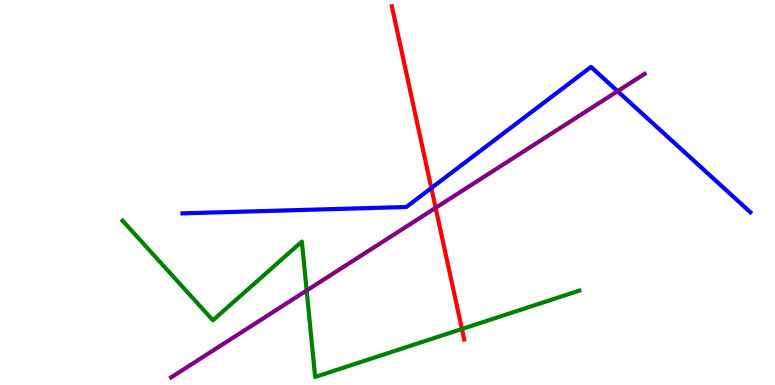[{'lines': ['blue', 'red'], 'intersections': [{'x': 5.57, 'y': 5.12}]}, {'lines': ['green', 'red'], 'intersections': [{'x': 5.96, 'y': 1.45}]}, {'lines': ['purple', 'red'], 'intersections': [{'x': 5.62, 'y': 4.6}]}, {'lines': ['blue', 'green'], 'intersections': []}, {'lines': ['blue', 'purple'], 'intersections': [{'x': 7.97, 'y': 7.63}]}, {'lines': ['green', 'purple'], 'intersections': [{'x': 3.96, 'y': 2.45}]}]